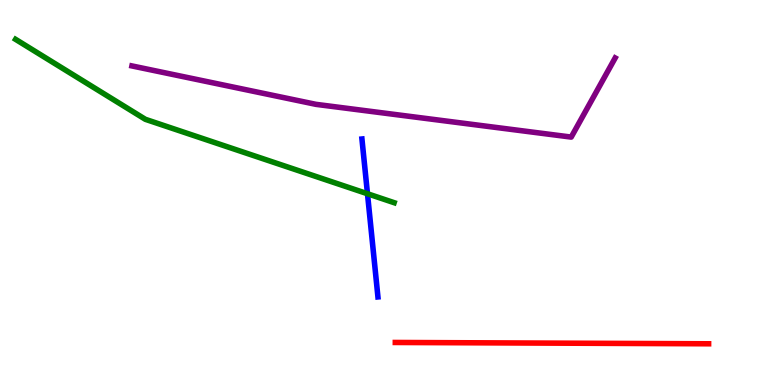[{'lines': ['blue', 'red'], 'intersections': []}, {'lines': ['green', 'red'], 'intersections': []}, {'lines': ['purple', 'red'], 'intersections': []}, {'lines': ['blue', 'green'], 'intersections': [{'x': 4.74, 'y': 4.97}]}, {'lines': ['blue', 'purple'], 'intersections': []}, {'lines': ['green', 'purple'], 'intersections': []}]